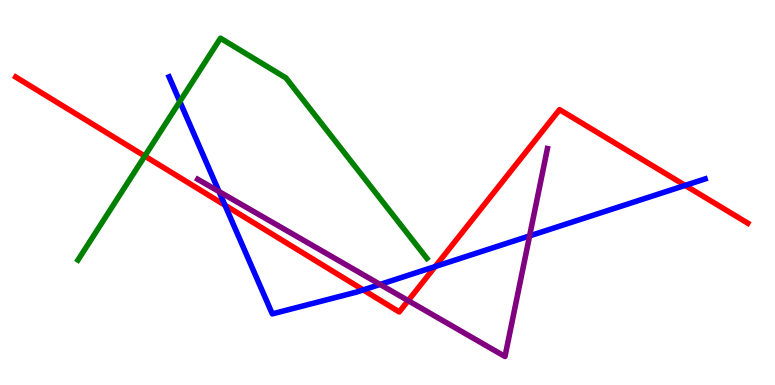[{'lines': ['blue', 'red'], 'intersections': [{'x': 2.9, 'y': 4.67}, {'x': 4.69, 'y': 2.47}, {'x': 5.62, 'y': 3.08}, {'x': 8.84, 'y': 5.18}]}, {'lines': ['green', 'red'], 'intersections': [{'x': 1.87, 'y': 5.95}]}, {'lines': ['purple', 'red'], 'intersections': [{'x': 5.27, 'y': 2.19}]}, {'lines': ['blue', 'green'], 'intersections': [{'x': 2.32, 'y': 7.36}]}, {'lines': ['blue', 'purple'], 'intersections': [{'x': 2.83, 'y': 5.02}, {'x': 4.9, 'y': 2.61}, {'x': 6.83, 'y': 3.87}]}, {'lines': ['green', 'purple'], 'intersections': []}]